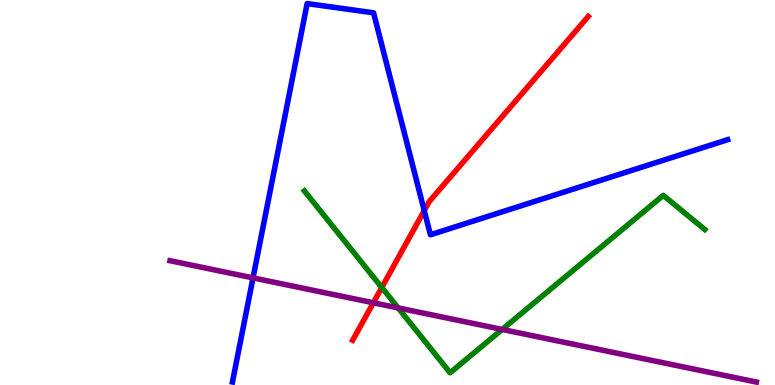[{'lines': ['blue', 'red'], 'intersections': [{'x': 5.47, 'y': 4.53}]}, {'lines': ['green', 'red'], 'intersections': [{'x': 4.93, 'y': 2.53}]}, {'lines': ['purple', 'red'], 'intersections': [{'x': 4.82, 'y': 2.14}]}, {'lines': ['blue', 'green'], 'intersections': []}, {'lines': ['blue', 'purple'], 'intersections': [{'x': 3.26, 'y': 2.78}]}, {'lines': ['green', 'purple'], 'intersections': [{'x': 5.14, 'y': 2.0}, {'x': 6.48, 'y': 1.44}]}]